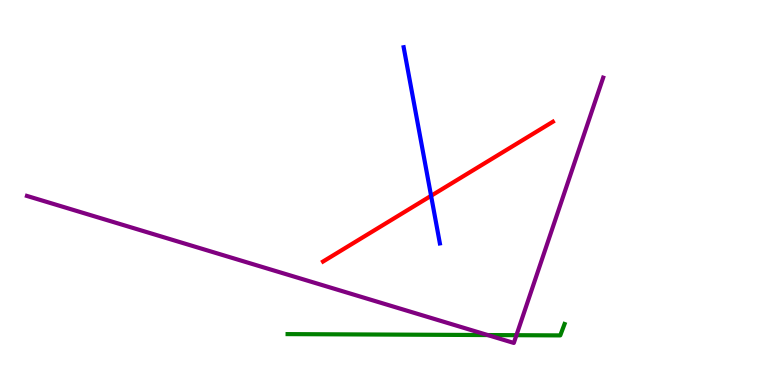[{'lines': ['blue', 'red'], 'intersections': [{'x': 5.56, 'y': 4.91}]}, {'lines': ['green', 'red'], 'intersections': []}, {'lines': ['purple', 'red'], 'intersections': []}, {'lines': ['blue', 'green'], 'intersections': []}, {'lines': ['blue', 'purple'], 'intersections': []}, {'lines': ['green', 'purple'], 'intersections': [{'x': 6.29, 'y': 1.3}, {'x': 6.66, 'y': 1.29}]}]